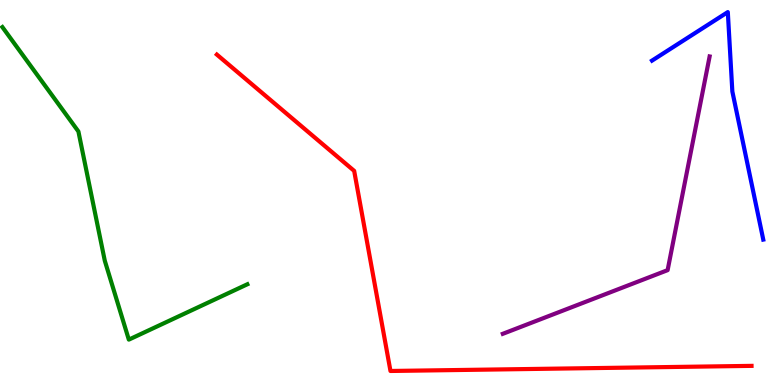[{'lines': ['blue', 'red'], 'intersections': []}, {'lines': ['green', 'red'], 'intersections': []}, {'lines': ['purple', 'red'], 'intersections': []}, {'lines': ['blue', 'green'], 'intersections': []}, {'lines': ['blue', 'purple'], 'intersections': []}, {'lines': ['green', 'purple'], 'intersections': []}]